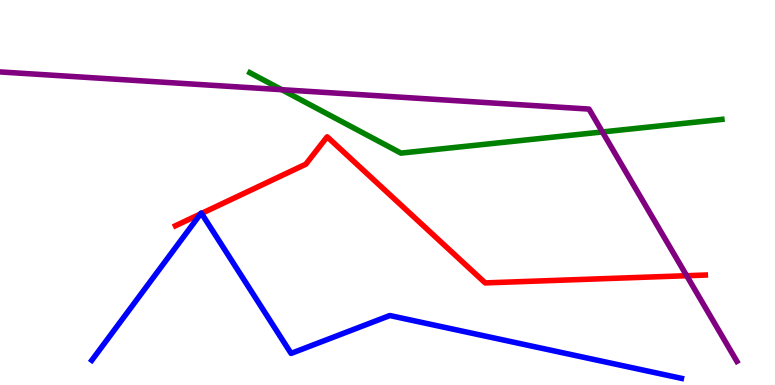[{'lines': ['blue', 'red'], 'intersections': [{'x': 2.59, 'y': 4.44}, {'x': 2.6, 'y': 4.46}]}, {'lines': ['green', 'red'], 'intersections': []}, {'lines': ['purple', 'red'], 'intersections': [{'x': 8.86, 'y': 2.84}]}, {'lines': ['blue', 'green'], 'intersections': []}, {'lines': ['blue', 'purple'], 'intersections': []}, {'lines': ['green', 'purple'], 'intersections': [{'x': 3.64, 'y': 7.67}, {'x': 7.77, 'y': 6.57}]}]